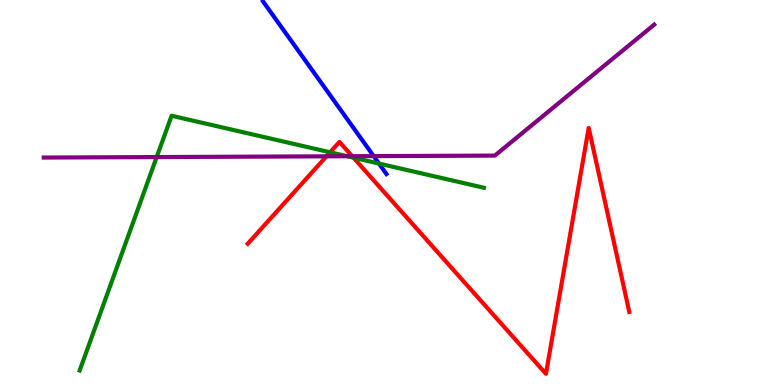[{'lines': ['blue', 'red'], 'intersections': []}, {'lines': ['green', 'red'], 'intersections': [{'x': 4.26, 'y': 6.04}, {'x': 4.56, 'y': 5.9}]}, {'lines': ['purple', 'red'], 'intersections': [{'x': 4.21, 'y': 5.94}, {'x': 4.54, 'y': 5.94}]}, {'lines': ['blue', 'green'], 'intersections': [{'x': 4.89, 'y': 5.75}]}, {'lines': ['blue', 'purple'], 'intersections': [{'x': 4.82, 'y': 5.94}]}, {'lines': ['green', 'purple'], 'intersections': [{'x': 2.02, 'y': 5.92}, {'x': 4.48, 'y': 5.94}]}]